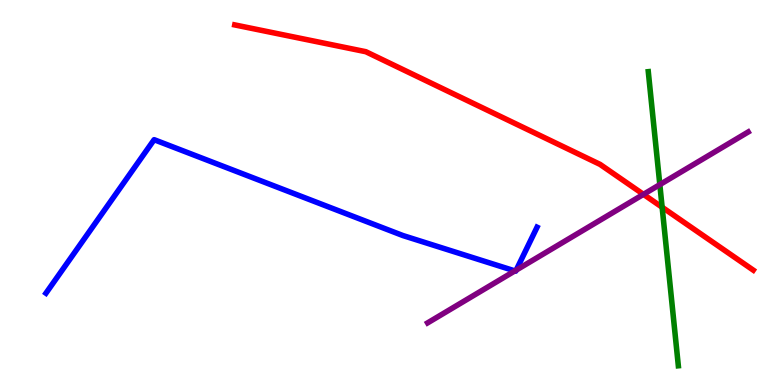[{'lines': ['blue', 'red'], 'intersections': []}, {'lines': ['green', 'red'], 'intersections': [{'x': 8.54, 'y': 4.62}]}, {'lines': ['purple', 'red'], 'intersections': [{'x': 8.3, 'y': 4.95}]}, {'lines': ['blue', 'green'], 'intersections': []}, {'lines': ['blue', 'purple'], 'intersections': [{'x': 6.64, 'y': 2.96}, {'x': 6.66, 'y': 2.98}]}, {'lines': ['green', 'purple'], 'intersections': [{'x': 8.51, 'y': 5.2}]}]